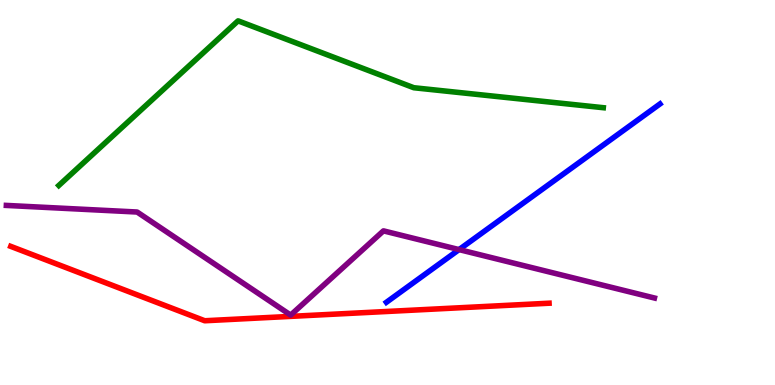[{'lines': ['blue', 'red'], 'intersections': []}, {'lines': ['green', 'red'], 'intersections': []}, {'lines': ['purple', 'red'], 'intersections': []}, {'lines': ['blue', 'green'], 'intersections': []}, {'lines': ['blue', 'purple'], 'intersections': [{'x': 5.92, 'y': 3.52}]}, {'lines': ['green', 'purple'], 'intersections': []}]